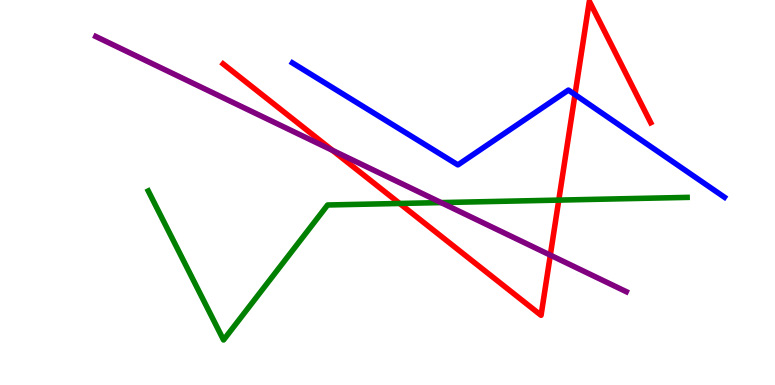[{'lines': ['blue', 'red'], 'intersections': [{'x': 7.42, 'y': 7.54}]}, {'lines': ['green', 'red'], 'intersections': [{'x': 5.16, 'y': 4.72}, {'x': 7.21, 'y': 4.8}]}, {'lines': ['purple', 'red'], 'intersections': [{'x': 4.29, 'y': 6.1}, {'x': 7.1, 'y': 3.37}]}, {'lines': ['blue', 'green'], 'intersections': []}, {'lines': ['blue', 'purple'], 'intersections': []}, {'lines': ['green', 'purple'], 'intersections': [{'x': 5.69, 'y': 4.74}]}]